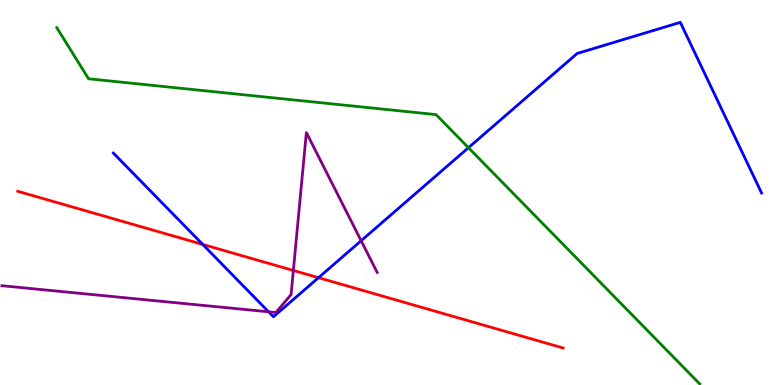[{'lines': ['blue', 'red'], 'intersections': [{'x': 2.62, 'y': 3.65}, {'x': 4.11, 'y': 2.79}]}, {'lines': ['green', 'red'], 'intersections': []}, {'lines': ['purple', 'red'], 'intersections': [{'x': 3.79, 'y': 2.97}]}, {'lines': ['blue', 'green'], 'intersections': [{'x': 6.04, 'y': 6.16}]}, {'lines': ['blue', 'purple'], 'intersections': [{'x': 3.47, 'y': 1.9}, {'x': 4.66, 'y': 3.75}]}, {'lines': ['green', 'purple'], 'intersections': []}]